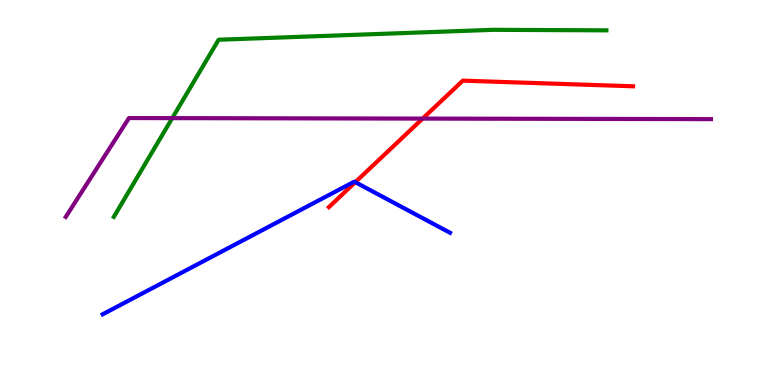[{'lines': ['blue', 'red'], 'intersections': [{'x': 4.58, 'y': 5.27}]}, {'lines': ['green', 'red'], 'intersections': []}, {'lines': ['purple', 'red'], 'intersections': [{'x': 5.45, 'y': 6.92}]}, {'lines': ['blue', 'green'], 'intersections': []}, {'lines': ['blue', 'purple'], 'intersections': []}, {'lines': ['green', 'purple'], 'intersections': [{'x': 2.22, 'y': 6.93}]}]